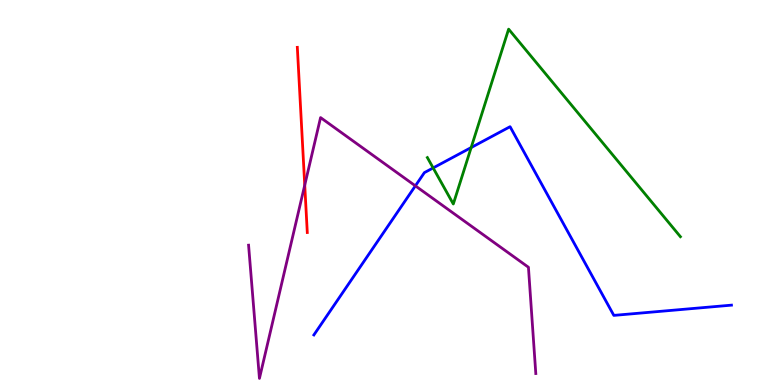[{'lines': ['blue', 'red'], 'intersections': []}, {'lines': ['green', 'red'], 'intersections': []}, {'lines': ['purple', 'red'], 'intersections': [{'x': 3.93, 'y': 5.19}]}, {'lines': ['blue', 'green'], 'intersections': [{'x': 5.59, 'y': 5.64}, {'x': 6.08, 'y': 6.17}]}, {'lines': ['blue', 'purple'], 'intersections': [{'x': 5.36, 'y': 5.17}]}, {'lines': ['green', 'purple'], 'intersections': []}]